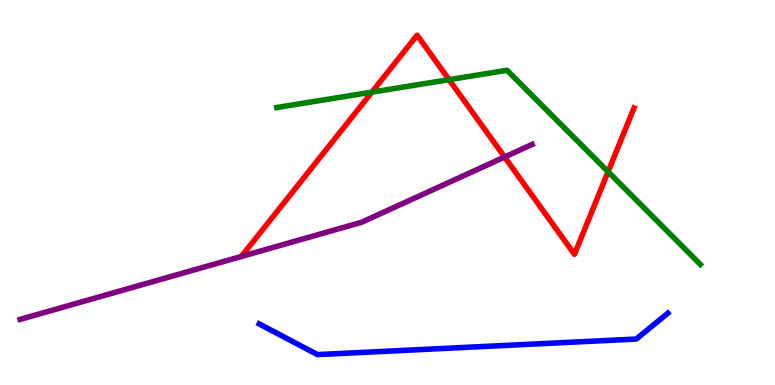[{'lines': ['blue', 'red'], 'intersections': []}, {'lines': ['green', 'red'], 'intersections': [{'x': 4.8, 'y': 7.61}, {'x': 5.79, 'y': 7.93}, {'x': 7.85, 'y': 5.54}]}, {'lines': ['purple', 'red'], 'intersections': [{'x': 6.51, 'y': 5.92}]}, {'lines': ['blue', 'green'], 'intersections': []}, {'lines': ['blue', 'purple'], 'intersections': []}, {'lines': ['green', 'purple'], 'intersections': []}]